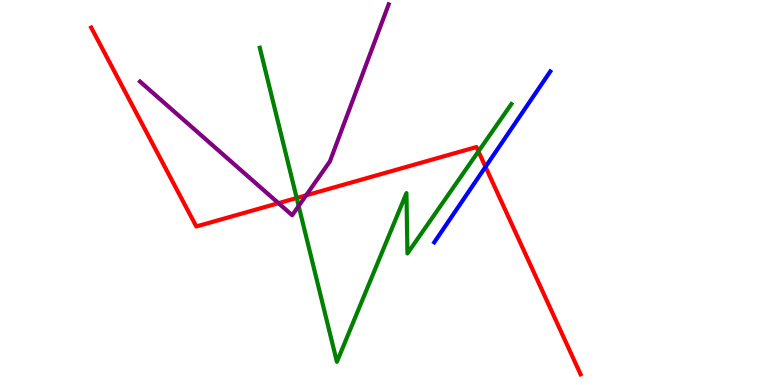[{'lines': ['blue', 'red'], 'intersections': [{'x': 6.26, 'y': 5.67}]}, {'lines': ['green', 'red'], 'intersections': [{'x': 3.83, 'y': 4.86}, {'x': 6.17, 'y': 6.07}]}, {'lines': ['purple', 'red'], 'intersections': [{'x': 3.59, 'y': 4.72}, {'x': 3.95, 'y': 4.93}]}, {'lines': ['blue', 'green'], 'intersections': []}, {'lines': ['blue', 'purple'], 'intersections': []}, {'lines': ['green', 'purple'], 'intersections': [{'x': 3.85, 'y': 4.65}]}]